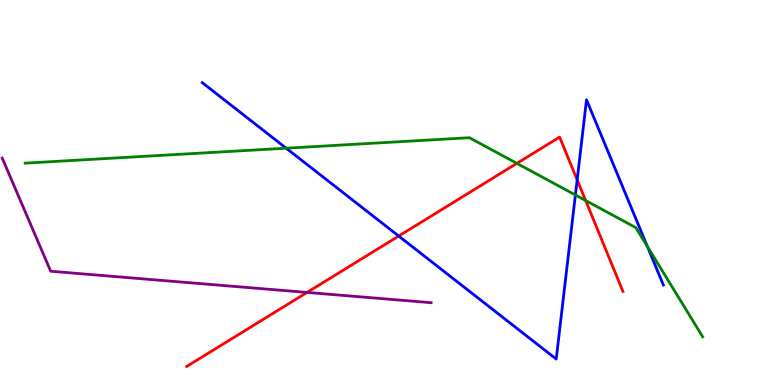[{'lines': ['blue', 'red'], 'intersections': [{'x': 5.14, 'y': 3.87}, {'x': 7.45, 'y': 5.33}]}, {'lines': ['green', 'red'], 'intersections': [{'x': 6.67, 'y': 5.76}, {'x': 7.56, 'y': 4.79}]}, {'lines': ['purple', 'red'], 'intersections': [{'x': 3.96, 'y': 2.4}]}, {'lines': ['blue', 'green'], 'intersections': [{'x': 3.69, 'y': 6.15}, {'x': 7.42, 'y': 4.94}, {'x': 8.35, 'y': 3.6}]}, {'lines': ['blue', 'purple'], 'intersections': []}, {'lines': ['green', 'purple'], 'intersections': []}]